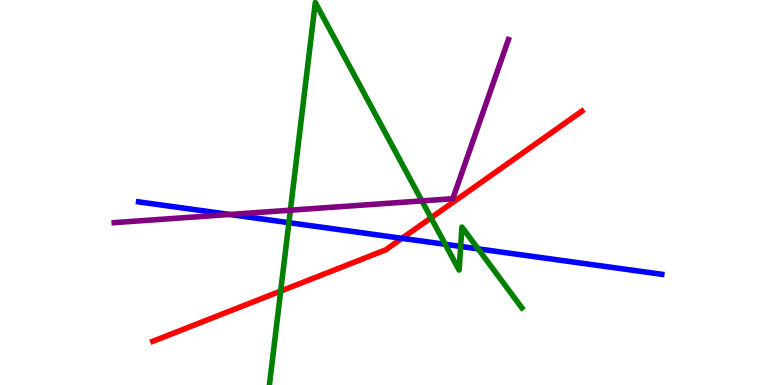[{'lines': ['blue', 'red'], 'intersections': [{'x': 5.19, 'y': 3.81}]}, {'lines': ['green', 'red'], 'intersections': [{'x': 3.62, 'y': 2.44}, {'x': 5.56, 'y': 4.34}]}, {'lines': ['purple', 'red'], 'intersections': []}, {'lines': ['blue', 'green'], 'intersections': [{'x': 3.73, 'y': 4.22}, {'x': 5.75, 'y': 3.65}, {'x': 5.94, 'y': 3.6}, {'x': 6.17, 'y': 3.54}]}, {'lines': ['blue', 'purple'], 'intersections': [{'x': 2.96, 'y': 4.43}]}, {'lines': ['green', 'purple'], 'intersections': [{'x': 3.75, 'y': 4.54}, {'x': 5.44, 'y': 4.78}]}]